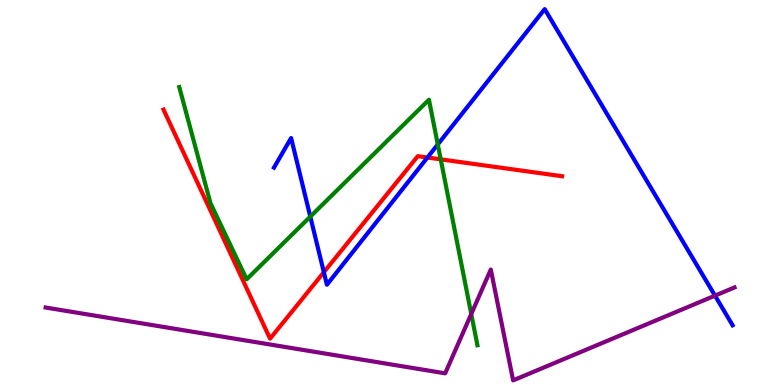[{'lines': ['blue', 'red'], 'intersections': [{'x': 4.18, 'y': 2.93}, {'x': 5.52, 'y': 5.91}]}, {'lines': ['green', 'red'], 'intersections': [{'x': 5.69, 'y': 5.86}]}, {'lines': ['purple', 'red'], 'intersections': []}, {'lines': ['blue', 'green'], 'intersections': [{'x': 4.0, 'y': 4.37}, {'x': 5.65, 'y': 6.25}]}, {'lines': ['blue', 'purple'], 'intersections': [{'x': 9.23, 'y': 2.32}]}, {'lines': ['green', 'purple'], 'intersections': [{'x': 6.08, 'y': 1.84}]}]